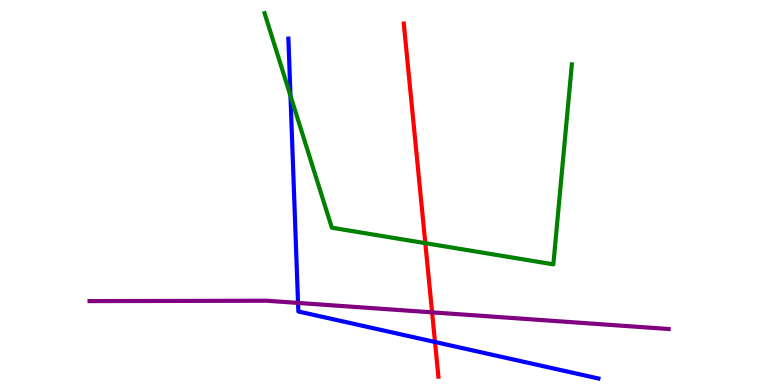[{'lines': ['blue', 'red'], 'intersections': [{'x': 5.61, 'y': 1.12}]}, {'lines': ['green', 'red'], 'intersections': [{'x': 5.49, 'y': 3.68}]}, {'lines': ['purple', 'red'], 'intersections': [{'x': 5.58, 'y': 1.89}]}, {'lines': ['blue', 'green'], 'intersections': [{'x': 3.75, 'y': 7.51}]}, {'lines': ['blue', 'purple'], 'intersections': [{'x': 3.85, 'y': 2.13}]}, {'lines': ['green', 'purple'], 'intersections': []}]